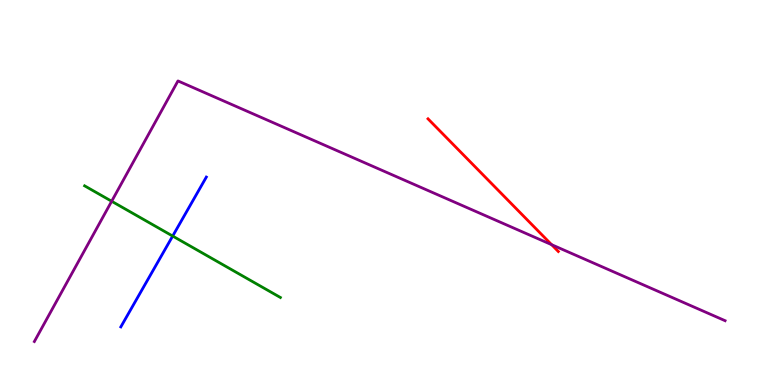[{'lines': ['blue', 'red'], 'intersections': []}, {'lines': ['green', 'red'], 'intersections': []}, {'lines': ['purple', 'red'], 'intersections': [{'x': 7.12, 'y': 3.65}]}, {'lines': ['blue', 'green'], 'intersections': [{'x': 2.23, 'y': 3.87}]}, {'lines': ['blue', 'purple'], 'intersections': []}, {'lines': ['green', 'purple'], 'intersections': [{'x': 1.44, 'y': 4.77}]}]